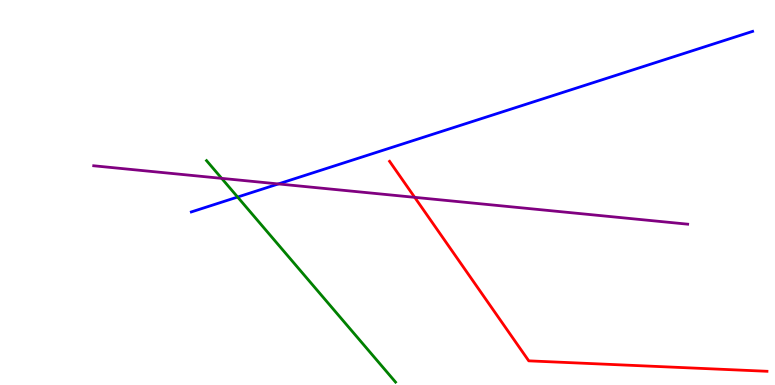[{'lines': ['blue', 'red'], 'intersections': []}, {'lines': ['green', 'red'], 'intersections': []}, {'lines': ['purple', 'red'], 'intersections': [{'x': 5.35, 'y': 4.87}]}, {'lines': ['blue', 'green'], 'intersections': [{'x': 3.07, 'y': 4.88}]}, {'lines': ['blue', 'purple'], 'intersections': [{'x': 3.59, 'y': 5.22}]}, {'lines': ['green', 'purple'], 'intersections': [{'x': 2.86, 'y': 5.37}]}]